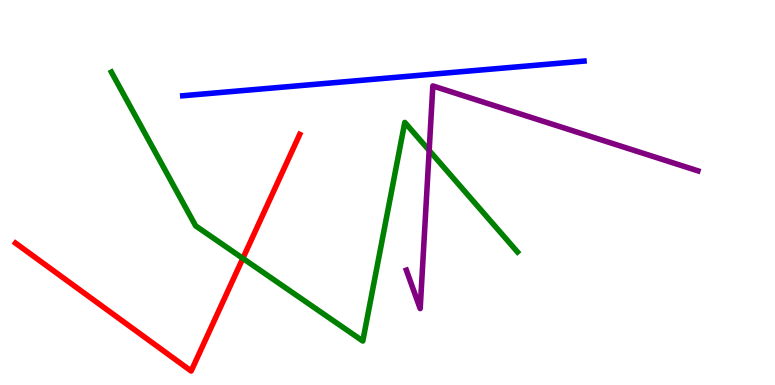[{'lines': ['blue', 'red'], 'intersections': []}, {'lines': ['green', 'red'], 'intersections': [{'x': 3.13, 'y': 3.29}]}, {'lines': ['purple', 'red'], 'intersections': []}, {'lines': ['blue', 'green'], 'intersections': []}, {'lines': ['blue', 'purple'], 'intersections': []}, {'lines': ['green', 'purple'], 'intersections': [{'x': 5.54, 'y': 6.09}]}]